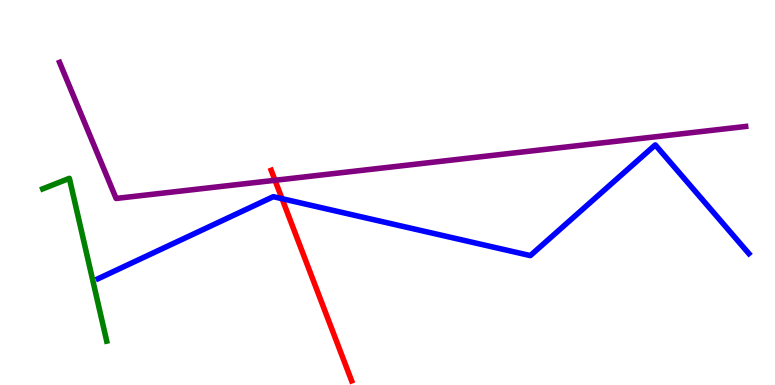[{'lines': ['blue', 'red'], 'intersections': [{'x': 3.64, 'y': 4.84}]}, {'lines': ['green', 'red'], 'intersections': []}, {'lines': ['purple', 'red'], 'intersections': [{'x': 3.55, 'y': 5.32}]}, {'lines': ['blue', 'green'], 'intersections': []}, {'lines': ['blue', 'purple'], 'intersections': []}, {'lines': ['green', 'purple'], 'intersections': []}]